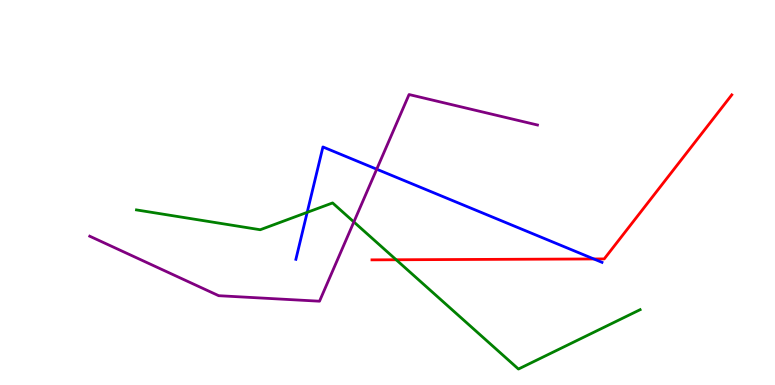[{'lines': ['blue', 'red'], 'intersections': [{'x': 7.66, 'y': 3.27}]}, {'lines': ['green', 'red'], 'intersections': [{'x': 5.11, 'y': 3.25}]}, {'lines': ['purple', 'red'], 'intersections': []}, {'lines': ['blue', 'green'], 'intersections': [{'x': 3.96, 'y': 4.48}]}, {'lines': ['blue', 'purple'], 'intersections': [{'x': 4.86, 'y': 5.61}]}, {'lines': ['green', 'purple'], 'intersections': [{'x': 4.57, 'y': 4.24}]}]